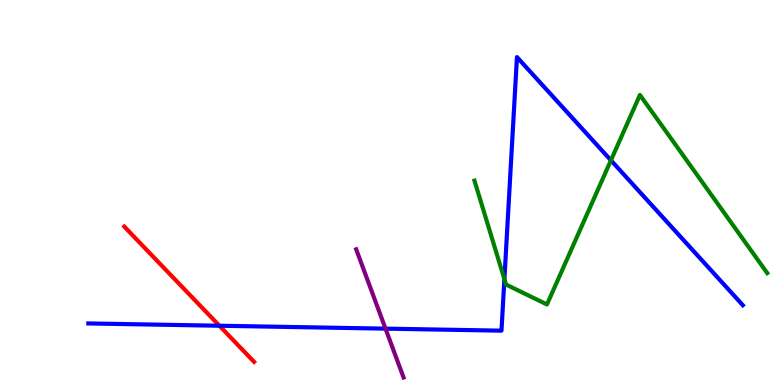[{'lines': ['blue', 'red'], 'intersections': [{'x': 2.83, 'y': 1.54}]}, {'lines': ['green', 'red'], 'intersections': []}, {'lines': ['purple', 'red'], 'intersections': []}, {'lines': ['blue', 'green'], 'intersections': [{'x': 6.51, 'y': 2.75}, {'x': 7.88, 'y': 5.84}]}, {'lines': ['blue', 'purple'], 'intersections': [{'x': 4.97, 'y': 1.46}]}, {'lines': ['green', 'purple'], 'intersections': []}]